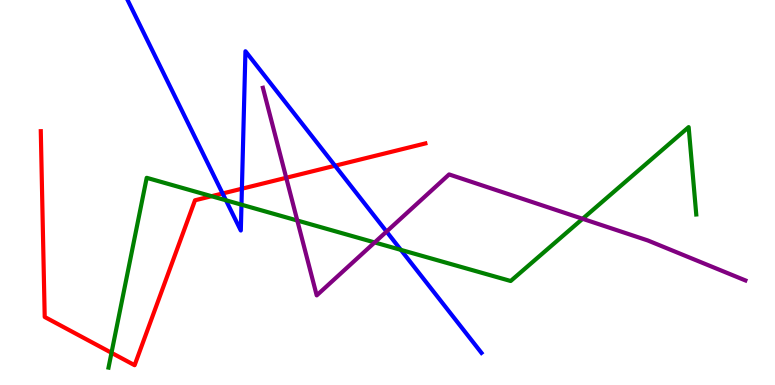[{'lines': ['blue', 'red'], 'intersections': [{'x': 2.87, 'y': 4.97}, {'x': 3.12, 'y': 5.1}, {'x': 4.32, 'y': 5.7}]}, {'lines': ['green', 'red'], 'intersections': [{'x': 1.44, 'y': 0.836}, {'x': 2.73, 'y': 4.9}]}, {'lines': ['purple', 'red'], 'intersections': [{'x': 3.69, 'y': 5.38}]}, {'lines': ['blue', 'green'], 'intersections': [{'x': 2.92, 'y': 4.8}, {'x': 3.12, 'y': 4.68}, {'x': 5.17, 'y': 3.51}]}, {'lines': ['blue', 'purple'], 'intersections': [{'x': 4.99, 'y': 3.99}]}, {'lines': ['green', 'purple'], 'intersections': [{'x': 3.84, 'y': 4.27}, {'x': 4.83, 'y': 3.7}, {'x': 7.52, 'y': 4.32}]}]